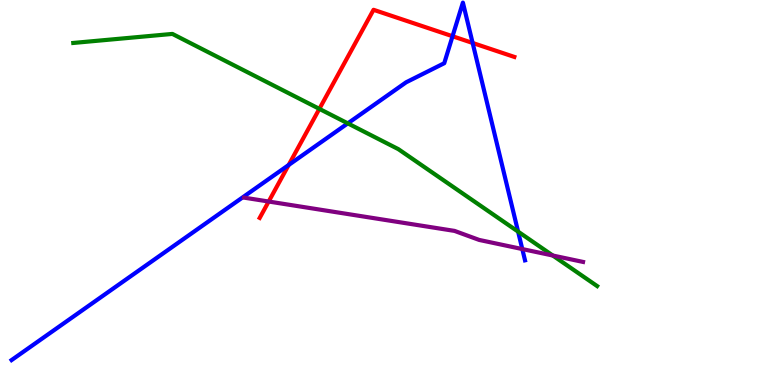[{'lines': ['blue', 'red'], 'intersections': [{'x': 3.72, 'y': 5.71}, {'x': 5.84, 'y': 9.06}, {'x': 6.1, 'y': 8.88}]}, {'lines': ['green', 'red'], 'intersections': [{'x': 4.12, 'y': 7.17}]}, {'lines': ['purple', 'red'], 'intersections': [{'x': 3.47, 'y': 4.77}]}, {'lines': ['blue', 'green'], 'intersections': [{'x': 4.49, 'y': 6.8}, {'x': 6.69, 'y': 3.98}]}, {'lines': ['blue', 'purple'], 'intersections': [{'x': 6.74, 'y': 3.53}]}, {'lines': ['green', 'purple'], 'intersections': [{'x': 7.13, 'y': 3.36}]}]